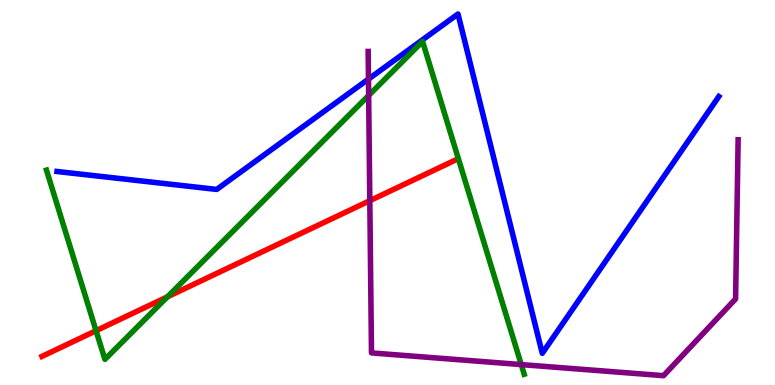[{'lines': ['blue', 'red'], 'intersections': []}, {'lines': ['green', 'red'], 'intersections': [{'x': 1.24, 'y': 1.41}, {'x': 2.16, 'y': 2.29}]}, {'lines': ['purple', 'red'], 'intersections': [{'x': 4.77, 'y': 4.79}]}, {'lines': ['blue', 'green'], 'intersections': []}, {'lines': ['blue', 'purple'], 'intersections': [{'x': 4.75, 'y': 7.95}]}, {'lines': ['green', 'purple'], 'intersections': [{'x': 4.76, 'y': 7.52}, {'x': 6.73, 'y': 0.53}]}]